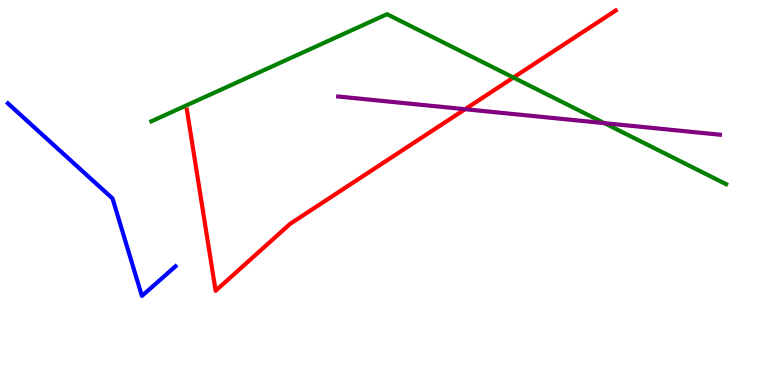[{'lines': ['blue', 'red'], 'intersections': []}, {'lines': ['green', 'red'], 'intersections': [{'x': 6.62, 'y': 7.99}]}, {'lines': ['purple', 'red'], 'intersections': [{'x': 6.0, 'y': 7.16}]}, {'lines': ['blue', 'green'], 'intersections': []}, {'lines': ['blue', 'purple'], 'intersections': []}, {'lines': ['green', 'purple'], 'intersections': [{'x': 7.8, 'y': 6.8}]}]